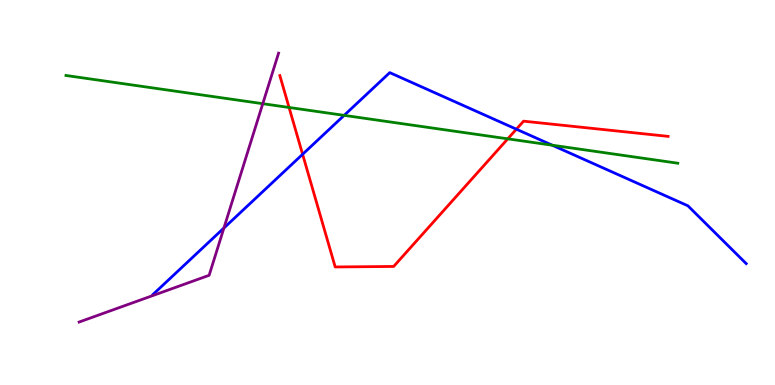[{'lines': ['blue', 'red'], 'intersections': [{'x': 3.9, 'y': 5.99}, {'x': 6.66, 'y': 6.64}]}, {'lines': ['green', 'red'], 'intersections': [{'x': 3.73, 'y': 7.21}, {'x': 6.55, 'y': 6.39}]}, {'lines': ['purple', 'red'], 'intersections': []}, {'lines': ['blue', 'green'], 'intersections': [{'x': 4.44, 'y': 7.0}, {'x': 7.13, 'y': 6.23}]}, {'lines': ['blue', 'purple'], 'intersections': [{'x': 2.89, 'y': 4.08}]}, {'lines': ['green', 'purple'], 'intersections': [{'x': 3.39, 'y': 7.31}]}]